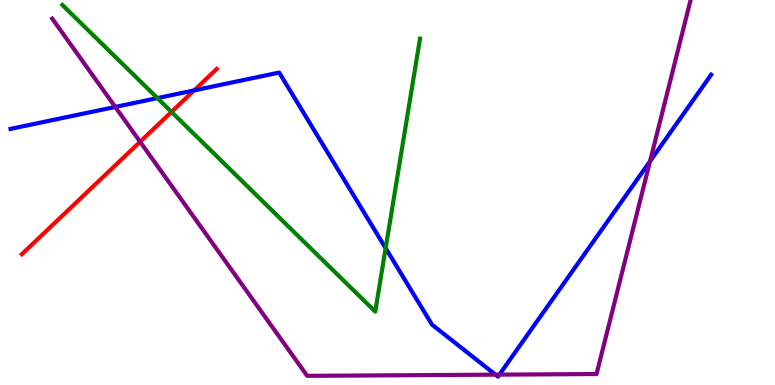[{'lines': ['blue', 'red'], 'intersections': [{'x': 2.51, 'y': 7.65}]}, {'lines': ['green', 'red'], 'intersections': [{'x': 2.21, 'y': 7.09}]}, {'lines': ['purple', 'red'], 'intersections': [{'x': 1.81, 'y': 6.32}]}, {'lines': ['blue', 'green'], 'intersections': [{'x': 2.03, 'y': 7.45}, {'x': 4.98, 'y': 3.55}]}, {'lines': ['blue', 'purple'], 'intersections': [{'x': 1.49, 'y': 7.22}, {'x': 6.39, 'y': 0.268}, {'x': 6.44, 'y': 0.269}, {'x': 8.39, 'y': 5.81}]}, {'lines': ['green', 'purple'], 'intersections': []}]